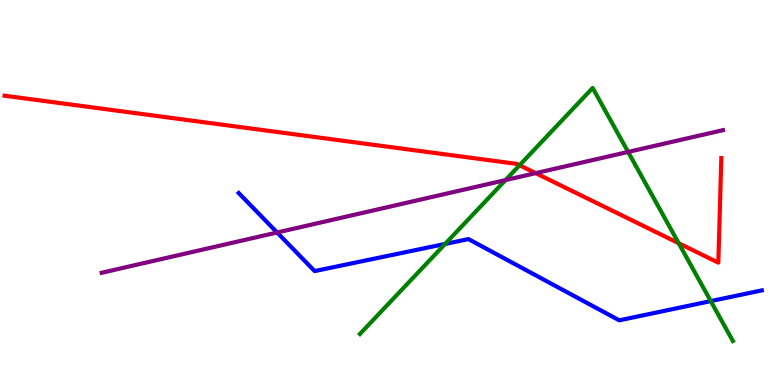[{'lines': ['blue', 'red'], 'intersections': []}, {'lines': ['green', 'red'], 'intersections': [{'x': 6.7, 'y': 5.71}, {'x': 8.76, 'y': 3.68}]}, {'lines': ['purple', 'red'], 'intersections': [{'x': 6.91, 'y': 5.5}]}, {'lines': ['blue', 'green'], 'intersections': [{'x': 5.74, 'y': 3.66}, {'x': 9.17, 'y': 2.18}]}, {'lines': ['blue', 'purple'], 'intersections': [{'x': 3.58, 'y': 3.96}]}, {'lines': ['green', 'purple'], 'intersections': [{'x': 6.52, 'y': 5.32}, {'x': 8.1, 'y': 6.05}]}]